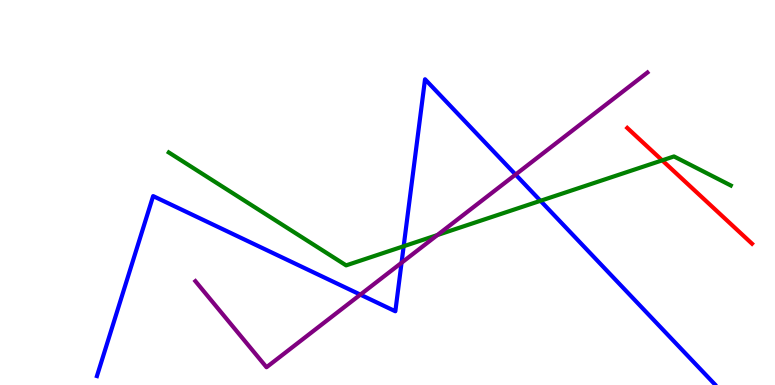[{'lines': ['blue', 'red'], 'intersections': []}, {'lines': ['green', 'red'], 'intersections': [{'x': 8.54, 'y': 5.83}]}, {'lines': ['purple', 'red'], 'intersections': []}, {'lines': ['blue', 'green'], 'intersections': [{'x': 5.21, 'y': 3.6}, {'x': 6.97, 'y': 4.78}]}, {'lines': ['blue', 'purple'], 'intersections': [{'x': 4.65, 'y': 2.35}, {'x': 5.18, 'y': 3.17}, {'x': 6.65, 'y': 5.47}]}, {'lines': ['green', 'purple'], 'intersections': [{'x': 5.64, 'y': 3.89}]}]